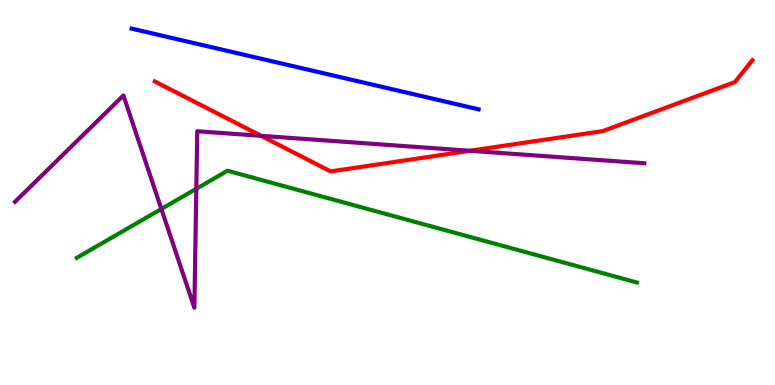[{'lines': ['blue', 'red'], 'intersections': []}, {'lines': ['green', 'red'], 'intersections': []}, {'lines': ['purple', 'red'], 'intersections': [{'x': 3.37, 'y': 6.47}, {'x': 6.06, 'y': 6.08}]}, {'lines': ['blue', 'green'], 'intersections': []}, {'lines': ['blue', 'purple'], 'intersections': []}, {'lines': ['green', 'purple'], 'intersections': [{'x': 2.08, 'y': 4.57}, {'x': 2.53, 'y': 5.1}]}]